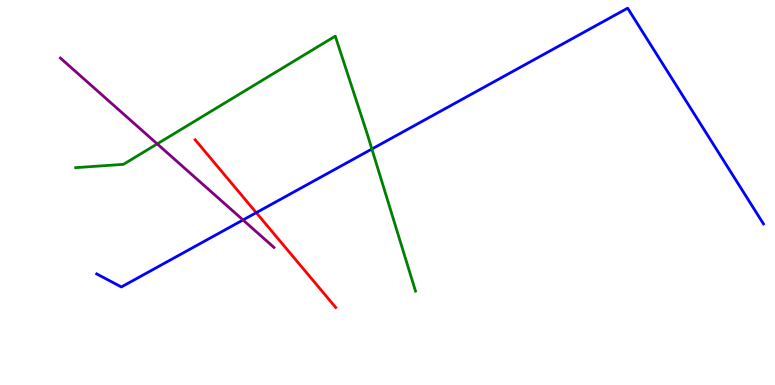[{'lines': ['blue', 'red'], 'intersections': [{'x': 3.31, 'y': 4.48}]}, {'lines': ['green', 'red'], 'intersections': []}, {'lines': ['purple', 'red'], 'intersections': []}, {'lines': ['blue', 'green'], 'intersections': [{'x': 4.8, 'y': 6.13}]}, {'lines': ['blue', 'purple'], 'intersections': [{'x': 3.14, 'y': 4.29}]}, {'lines': ['green', 'purple'], 'intersections': [{'x': 2.03, 'y': 6.26}]}]